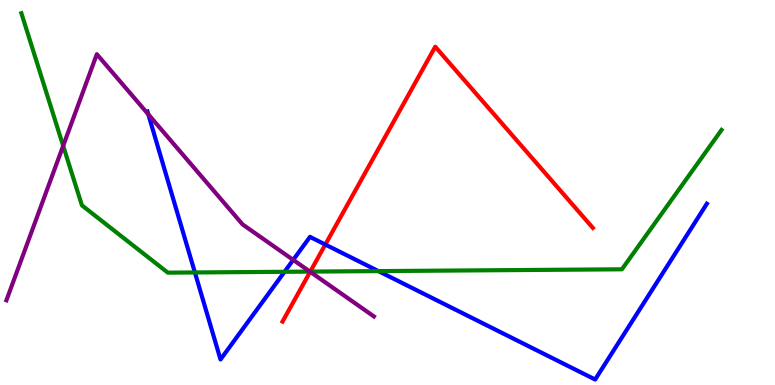[{'lines': ['blue', 'red'], 'intersections': [{'x': 4.2, 'y': 3.65}]}, {'lines': ['green', 'red'], 'intersections': [{'x': 4.0, 'y': 2.95}]}, {'lines': ['purple', 'red'], 'intersections': [{'x': 4.0, 'y': 2.94}]}, {'lines': ['blue', 'green'], 'intersections': [{'x': 2.51, 'y': 2.92}, {'x': 3.67, 'y': 2.94}, {'x': 4.88, 'y': 2.96}]}, {'lines': ['blue', 'purple'], 'intersections': [{'x': 1.91, 'y': 7.03}, {'x': 3.78, 'y': 3.25}]}, {'lines': ['green', 'purple'], 'intersections': [{'x': 0.815, 'y': 6.21}, {'x': 4.0, 'y': 2.95}]}]